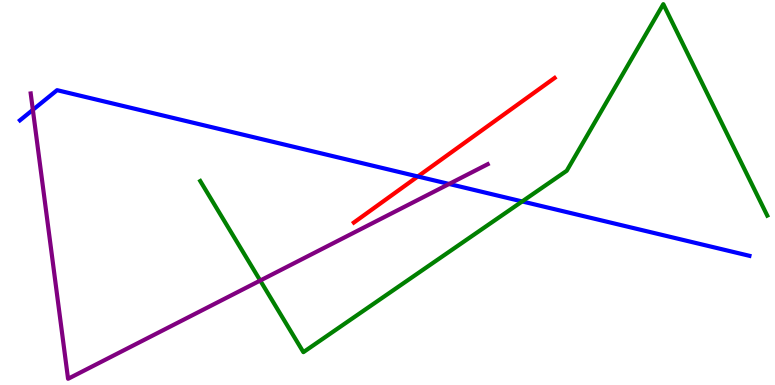[{'lines': ['blue', 'red'], 'intersections': [{'x': 5.39, 'y': 5.42}]}, {'lines': ['green', 'red'], 'intersections': []}, {'lines': ['purple', 'red'], 'intersections': []}, {'lines': ['blue', 'green'], 'intersections': [{'x': 6.74, 'y': 4.77}]}, {'lines': ['blue', 'purple'], 'intersections': [{'x': 0.424, 'y': 7.15}, {'x': 5.79, 'y': 5.22}]}, {'lines': ['green', 'purple'], 'intersections': [{'x': 3.36, 'y': 2.71}]}]